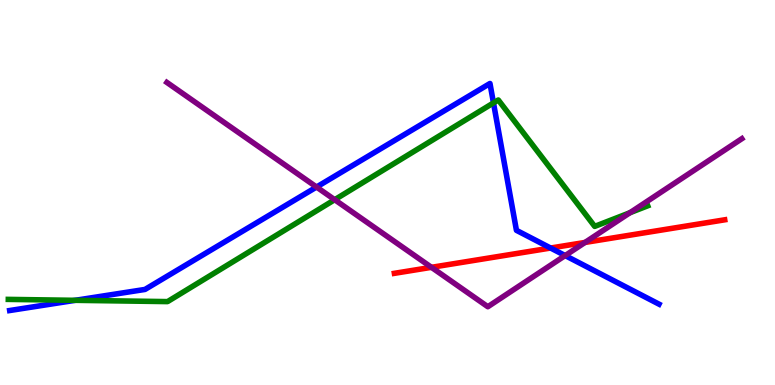[{'lines': ['blue', 'red'], 'intersections': [{'x': 7.1, 'y': 3.56}]}, {'lines': ['green', 'red'], 'intersections': []}, {'lines': ['purple', 'red'], 'intersections': [{'x': 5.57, 'y': 3.06}, {'x': 7.55, 'y': 3.7}]}, {'lines': ['blue', 'green'], 'intersections': [{'x': 0.97, 'y': 2.2}, {'x': 6.37, 'y': 7.33}]}, {'lines': ['blue', 'purple'], 'intersections': [{'x': 4.08, 'y': 5.14}, {'x': 7.29, 'y': 3.36}]}, {'lines': ['green', 'purple'], 'intersections': [{'x': 4.32, 'y': 4.81}, {'x': 8.13, 'y': 4.47}]}]